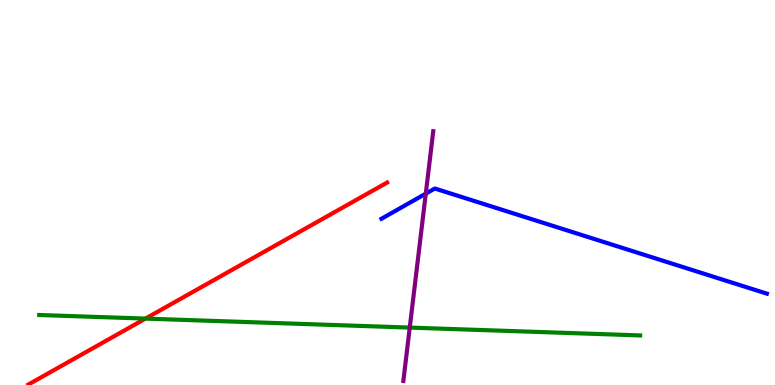[{'lines': ['blue', 'red'], 'intersections': []}, {'lines': ['green', 'red'], 'intersections': [{'x': 1.88, 'y': 1.72}]}, {'lines': ['purple', 'red'], 'intersections': []}, {'lines': ['blue', 'green'], 'intersections': []}, {'lines': ['blue', 'purple'], 'intersections': [{'x': 5.49, 'y': 4.97}]}, {'lines': ['green', 'purple'], 'intersections': [{'x': 5.29, 'y': 1.49}]}]